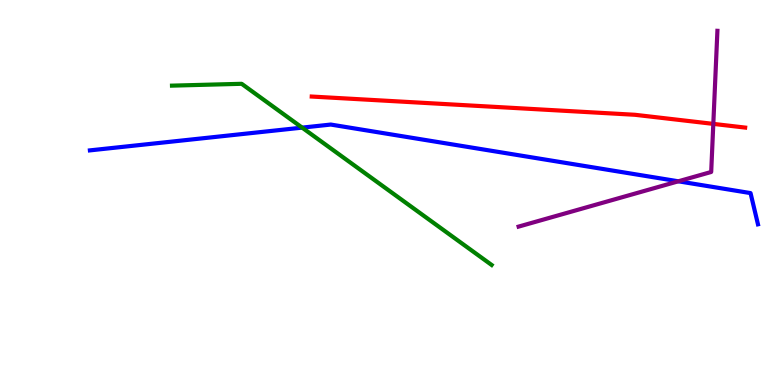[{'lines': ['blue', 'red'], 'intersections': []}, {'lines': ['green', 'red'], 'intersections': []}, {'lines': ['purple', 'red'], 'intersections': [{'x': 9.2, 'y': 6.78}]}, {'lines': ['blue', 'green'], 'intersections': [{'x': 3.9, 'y': 6.69}]}, {'lines': ['blue', 'purple'], 'intersections': [{'x': 8.75, 'y': 5.29}]}, {'lines': ['green', 'purple'], 'intersections': []}]